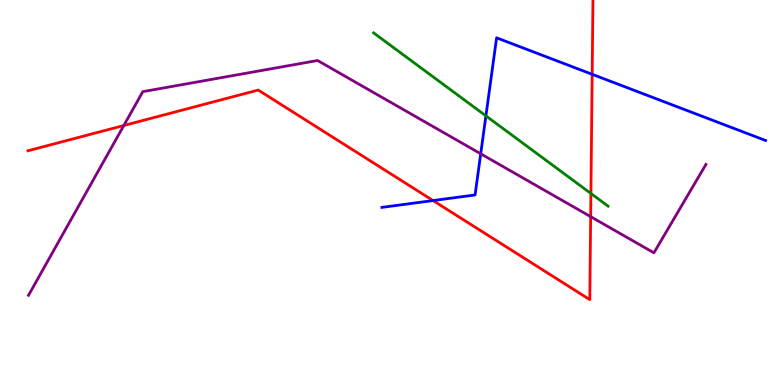[{'lines': ['blue', 'red'], 'intersections': [{'x': 5.59, 'y': 4.79}, {'x': 7.64, 'y': 8.07}]}, {'lines': ['green', 'red'], 'intersections': [{'x': 7.62, 'y': 4.97}]}, {'lines': ['purple', 'red'], 'intersections': [{'x': 1.6, 'y': 6.74}, {'x': 7.62, 'y': 4.37}]}, {'lines': ['blue', 'green'], 'intersections': [{'x': 6.27, 'y': 6.99}]}, {'lines': ['blue', 'purple'], 'intersections': [{'x': 6.2, 'y': 6.01}]}, {'lines': ['green', 'purple'], 'intersections': []}]